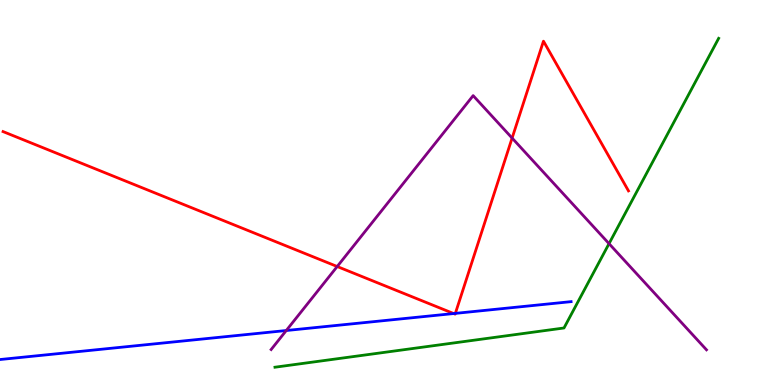[{'lines': ['blue', 'red'], 'intersections': [{'x': 5.85, 'y': 1.86}, {'x': 5.88, 'y': 1.86}]}, {'lines': ['green', 'red'], 'intersections': []}, {'lines': ['purple', 'red'], 'intersections': [{'x': 4.35, 'y': 3.08}, {'x': 6.61, 'y': 6.41}]}, {'lines': ['blue', 'green'], 'intersections': []}, {'lines': ['blue', 'purple'], 'intersections': [{'x': 3.69, 'y': 1.42}]}, {'lines': ['green', 'purple'], 'intersections': [{'x': 7.86, 'y': 3.67}]}]